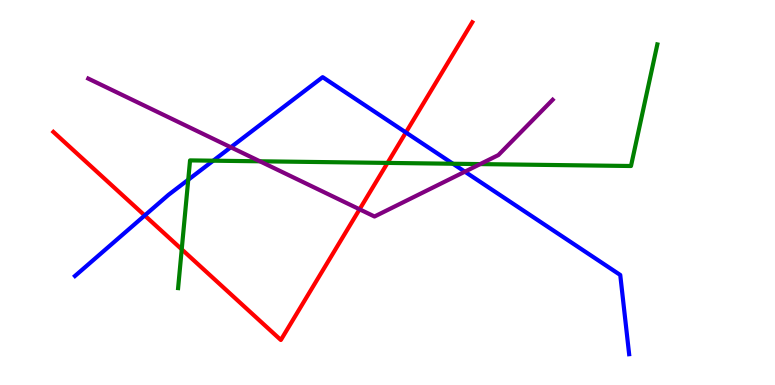[{'lines': ['blue', 'red'], 'intersections': [{'x': 1.87, 'y': 4.4}, {'x': 5.24, 'y': 6.56}]}, {'lines': ['green', 'red'], 'intersections': [{'x': 2.34, 'y': 3.52}, {'x': 5.0, 'y': 5.77}]}, {'lines': ['purple', 'red'], 'intersections': [{'x': 4.64, 'y': 4.56}]}, {'lines': ['blue', 'green'], 'intersections': [{'x': 2.43, 'y': 5.33}, {'x': 2.75, 'y': 5.83}, {'x': 5.84, 'y': 5.75}]}, {'lines': ['blue', 'purple'], 'intersections': [{'x': 2.98, 'y': 6.17}, {'x': 6.0, 'y': 5.54}]}, {'lines': ['green', 'purple'], 'intersections': [{'x': 3.35, 'y': 5.81}, {'x': 6.2, 'y': 5.74}]}]